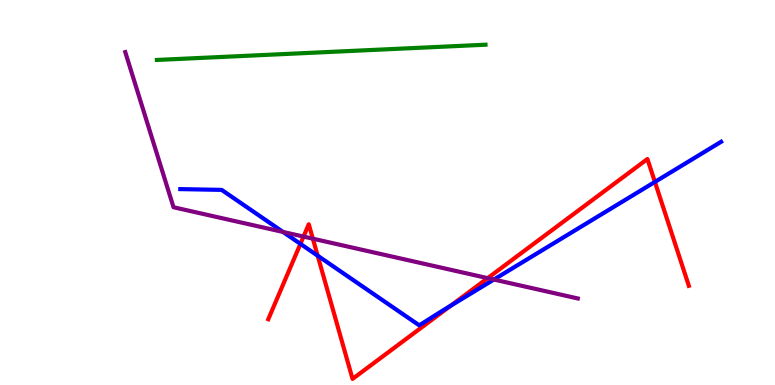[{'lines': ['blue', 'red'], 'intersections': [{'x': 3.88, 'y': 3.67}, {'x': 4.1, 'y': 3.36}, {'x': 5.82, 'y': 2.06}, {'x': 8.45, 'y': 5.27}]}, {'lines': ['green', 'red'], 'intersections': []}, {'lines': ['purple', 'red'], 'intersections': [{'x': 3.92, 'y': 3.85}, {'x': 4.04, 'y': 3.8}, {'x': 6.29, 'y': 2.78}]}, {'lines': ['blue', 'green'], 'intersections': []}, {'lines': ['blue', 'purple'], 'intersections': [{'x': 3.65, 'y': 3.97}, {'x': 6.37, 'y': 2.74}]}, {'lines': ['green', 'purple'], 'intersections': []}]